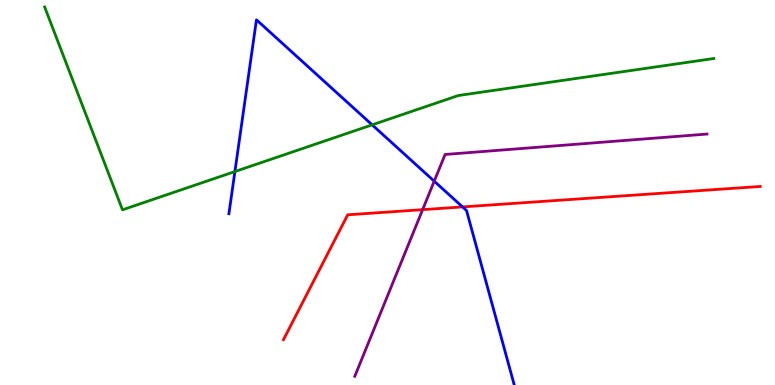[{'lines': ['blue', 'red'], 'intersections': [{'x': 5.97, 'y': 4.63}]}, {'lines': ['green', 'red'], 'intersections': []}, {'lines': ['purple', 'red'], 'intersections': [{'x': 5.45, 'y': 4.55}]}, {'lines': ['blue', 'green'], 'intersections': [{'x': 3.03, 'y': 5.54}, {'x': 4.8, 'y': 6.76}]}, {'lines': ['blue', 'purple'], 'intersections': [{'x': 5.6, 'y': 5.29}]}, {'lines': ['green', 'purple'], 'intersections': []}]